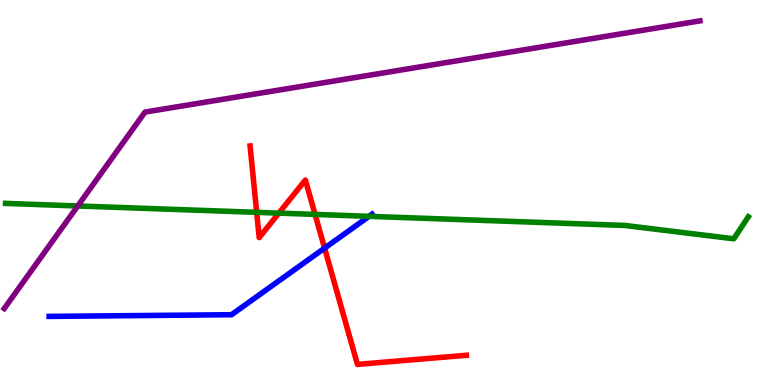[{'lines': ['blue', 'red'], 'intersections': [{'x': 4.19, 'y': 3.55}]}, {'lines': ['green', 'red'], 'intersections': [{'x': 3.31, 'y': 4.48}, {'x': 3.6, 'y': 4.46}, {'x': 4.07, 'y': 4.43}]}, {'lines': ['purple', 'red'], 'intersections': []}, {'lines': ['blue', 'green'], 'intersections': [{'x': 4.76, 'y': 4.38}]}, {'lines': ['blue', 'purple'], 'intersections': []}, {'lines': ['green', 'purple'], 'intersections': [{'x': 1.0, 'y': 4.65}]}]